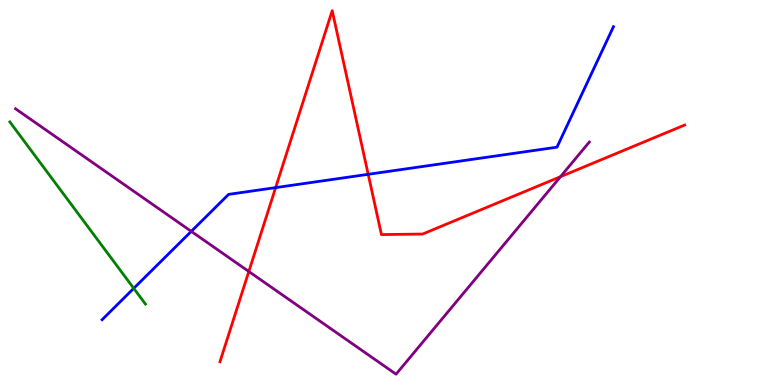[{'lines': ['blue', 'red'], 'intersections': [{'x': 3.56, 'y': 5.13}, {'x': 4.75, 'y': 5.47}]}, {'lines': ['green', 'red'], 'intersections': []}, {'lines': ['purple', 'red'], 'intersections': [{'x': 3.21, 'y': 2.95}, {'x': 7.23, 'y': 5.41}]}, {'lines': ['blue', 'green'], 'intersections': [{'x': 1.73, 'y': 2.51}]}, {'lines': ['blue', 'purple'], 'intersections': [{'x': 2.47, 'y': 3.99}]}, {'lines': ['green', 'purple'], 'intersections': []}]